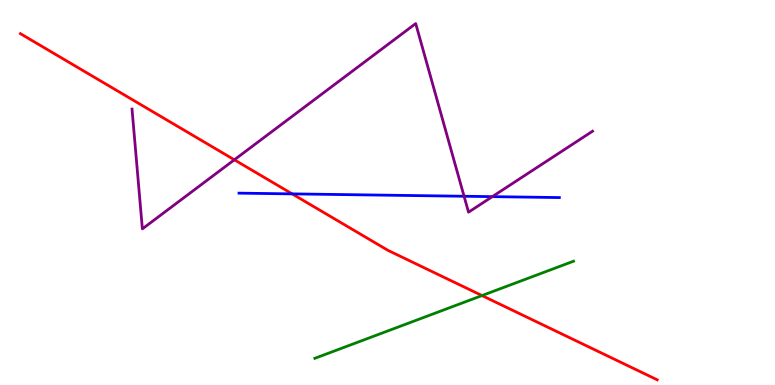[{'lines': ['blue', 'red'], 'intersections': [{'x': 3.77, 'y': 4.96}]}, {'lines': ['green', 'red'], 'intersections': [{'x': 6.22, 'y': 2.32}]}, {'lines': ['purple', 'red'], 'intersections': [{'x': 3.02, 'y': 5.85}]}, {'lines': ['blue', 'green'], 'intersections': []}, {'lines': ['blue', 'purple'], 'intersections': [{'x': 5.99, 'y': 4.9}, {'x': 6.35, 'y': 4.89}]}, {'lines': ['green', 'purple'], 'intersections': []}]